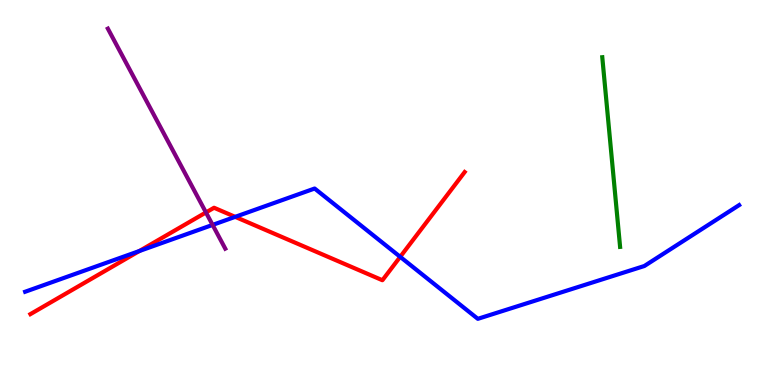[{'lines': ['blue', 'red'], 'intersections': [{'x': 1.8, 'y': 3.48}, {'x': 3.03, 'y': 4.37}, {'x': 5.16, 'y': 3.33}]}, {'lines': ['green', 'red'], 'intersections': []}, {'lines': ['purple', 'red'], 'intersections': [{'x': 2.66, 'y': 4.48}]}, {'lines': ['blue', 'green'], 'intersections': []}, {'lines': ['blue', 'purple'], 'intersections': [{'x': 2.74, 'y': 4.16}]}, {'lines': ['green', 'purple'], 'intersections': []}]